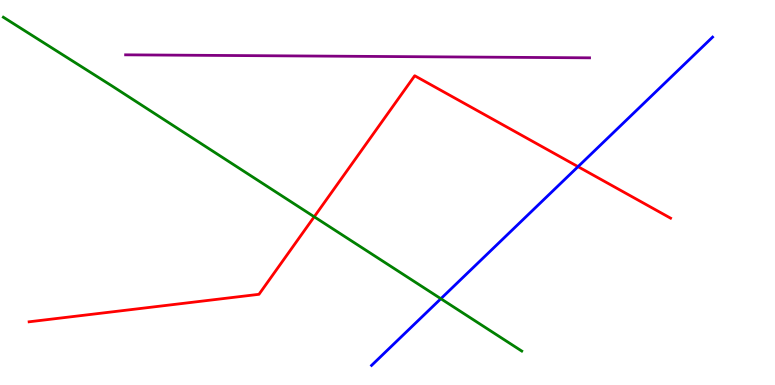[{'lines': ['blue', 'red'], 'intersections': [{'x': 7.46, 'y': 5.67}]}, {'lines': ['green', 'red'], 'intersections': [{'x': 4.05, 'y': 4.37}]}, {'lines': ['purple', 'red'], 'intersections': []}, {'lines': ['blue', 'green'], 'intersections': [{'x': 5.69, 'y': 2.24}]}, {'lines': ['blue', 'purple'], 'intersections': []}, {'lines': ['green', 'purple'], 'intersections': []}]